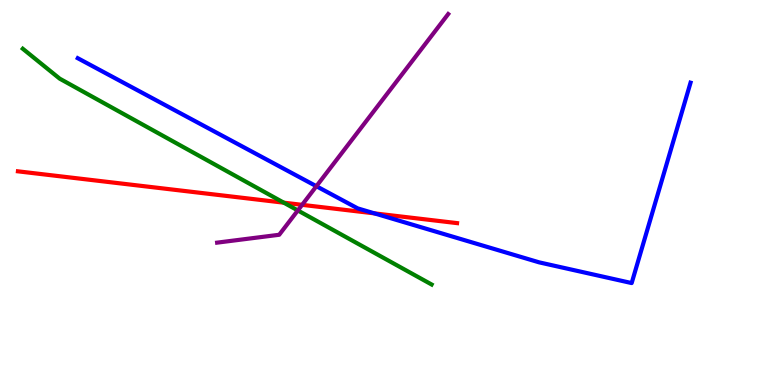[{'lines': ['blue', 'red'], 'intersections': [{'x': 4.83, 'y': 4.46}]}, {'lines': ['green', 'red'], 'intersections': [{'x': 3.66, 'y': 4.74}]}, {'lines': ['purple', 'red'], 'intersections': [{'x': 3.9, 'y': 4.68}]}, {'lines': ['blue', 'green'], 'intersections': []}, {'lines': ['blue', 'purple'], 'intersections': [{'x': 4.08, 'y': 5.16}]}, {'lines': ['green', 'purple'], 'intersections': [{'x': 3.84, 'y': 4.53}]}]